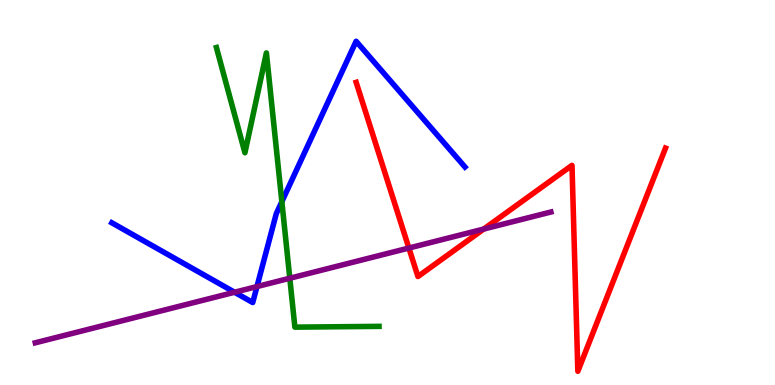[{'lines': ['blue', 'red'], 'intersections': []}, {'lines': ['green', 'red'], 'intersections': []}, {'lines': ['purple', 'red'], 'intersections': [{'x': 5.28, 'y': 3.56}, {'x': 6.24, 'y': 4.05}]}, {'lines': ['blue', 'green'], 'intersections': [{'x': 3.64, 'y': 4.76}]}, {'lines': ['blue', 'purple'], 'intersections': [{'x': 3.03, 'y': 2.41}, {'x': 3.32, 'y': 2.56}]}, {'lines': ['green', 'purple'], 'intersections': [{'x': 3.74, 'y': 2.77}]}]